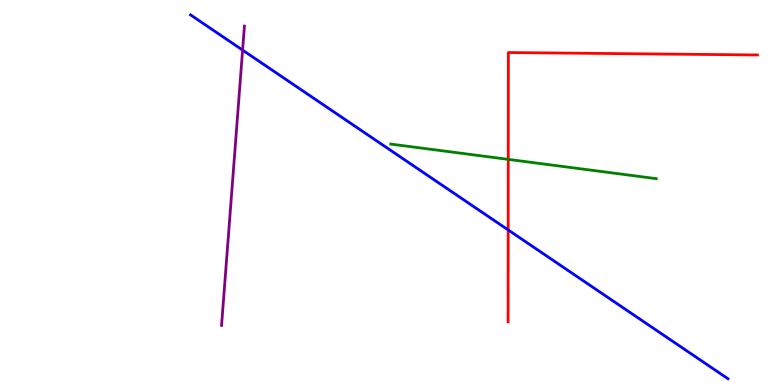[{'lines': ['blue', 'red'], 'intersections': [{'x': 6.56, 'y': 4.03}]}, {'lines': ['green', 'red'], 'intersections': [{'x': 6.56, 'y': 5.86}]}, {'lines': ['purple', 'red'], 'intersections': []}, {'lines': ['blue', 'green'], 'intersections': []}, {'lines': ['blue', 'purple'], 'intersections': [{'x': 3.13, 'y': 8.7}]}, {'lines': ['green', 'purple'], 'intersections': []}]